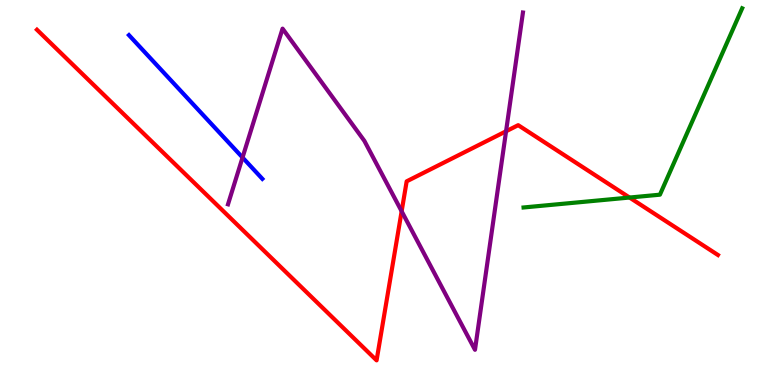[{'lines': ['blue', 'red'], 'intersections': []}, {'lines': ['green', 'red'], 'intersections': [{'x': 8.12, 'y': 4.87}]}, {'lines': ['purple', 'red'], 'intersections': [{'x': 5.18, 'y': 4.51}, {'x': 6.53, 'y': 6.59}]}, {'lines': ['blue', 'green'], 'intersections': []}, {'lines': ['blue', 'purple'], 'intersections': [{'x': 3.13, 'y': 5.91}]}, {'lines': ['green', 'purple'], 'intersections': []}]